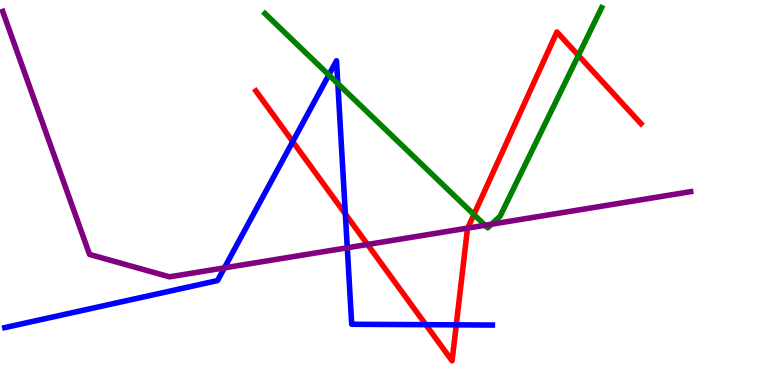[{'lines': ['blue', 'red'], 'intersections': [{'x': 3.78, 'y': 6.32}, {'x': 4.46, 'y': 4.44}, {'x': 5.49, 'y': 1.57}, {'x': 5.89, 'y': 1.56}]}, {'lines': ['green', 'red'], 'intersections': [{'x': 6.12, 'y': 4.43}, {'x': 7.46, 'y': 8.56}]}, {'lines': ['purple', 'red'], 'intersections': [{'x': 4.74, 'y': 3.65}, {'x': 6.04, 'y': 4.08}]}, {'lines': ['blue', 'green'], 'intersections': [{'x': 4.24, 'y': 8.05}, {'x': 4.36, 'y': 7.83}]}, {'lines': ['blue', 'purple'], 'intersections': [{'x': 2.9, 'y': 3.04}, {'x': 4.48, 'y': 3.56}]}, {'lines': ['green', 'purple'], 'intersections': [{'x': 6.26, 'y': 4.15}, {'x': 6.34, 'y': 4.18}]}]